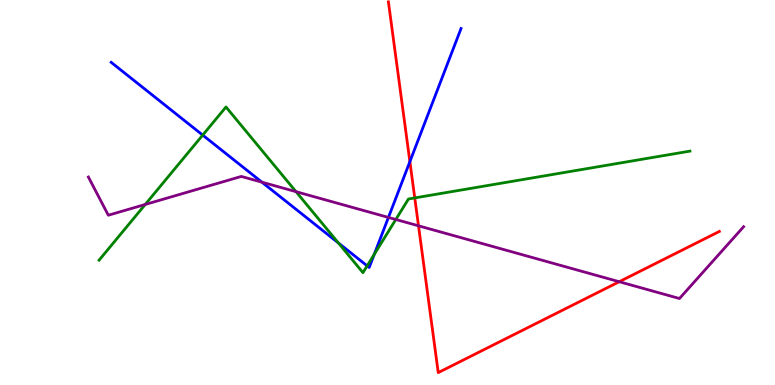[{'lines': ['blue', 'red'], 'intersections': [{'x': 5.29, 'y': 5.8}]}, {'lines': ['green', 'red'], 'intersections': [{'x': 5.35, 'y': 4.86}]}, {'lines': ['purple', 'red'], 'intersections': [{'x': 5.4, 'y': 4.13}, {'x': 7.99, 'y': 2.68}]}, {'lines': ['blue', 'green'], 'intersections': [{'x': 2.62, 'y': 6.49}, {'x': 4.37, 'y': 3.69}, {'x': 4.74, 'y': 3.09}, {'x': 4.83, 'y': 3.39}]}, {'lines': ['blue', 'purple'], 'intersections': [{'x': 3.38, 'y': 5.27}, {'x': 5.01, 'y': 4.35}]}, {'lines': ['green', 'purple'], 'intersections': [{'x': 1.87, 'y': 4.69}, {'x': 3.82, 'y': 5.02}, {'x': 5.11, 'y': 4.3}]}]